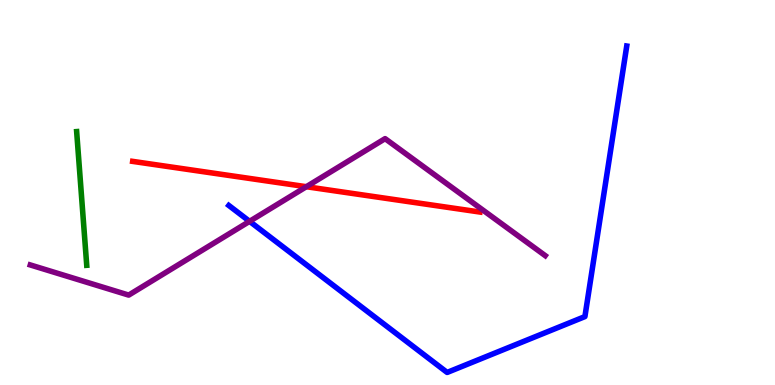[{'lines': ['blue', 'red'], 'intersections': []}, {'lines': ['green', 'red'], 'intersections': []}, {'lines': ['purple', 'red'], 'intersections': [{'x': 3.95, 'y': 5.15}]}, {'lines': ['blue', 'green'], 'intersections': []}, {'lines': ['blue', 'purple'], 'intersections': [{'x': 3.22, 'y': 4.25}]}, {'lines': ['green', 'purple'], 'intersections': []}]